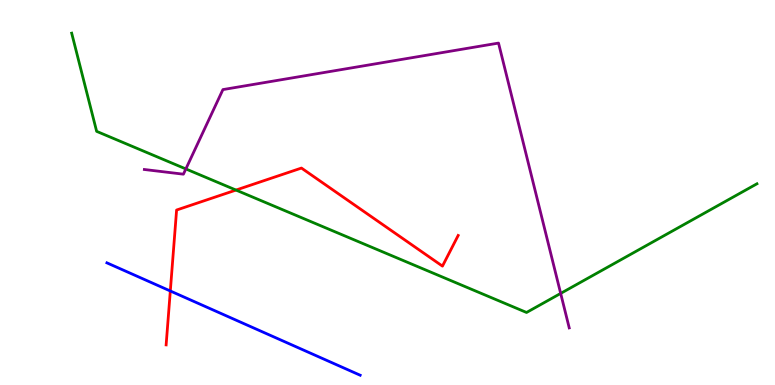[{'lines': ['blue', 'red'], 'intersections': [{'x': 2.2, 'y': 2.44}]}, {'lines': ['green', 'red'], 'intersections': [{'x': 3.05, 'y': 5.06}]}, {'lines': ['purple', 'red'], 'intersections': []}, {'lines': ['blue', 'green'], 'intersections': []}, {'lines': ['blue', 'purple'], 'intersections': []}, {'lines': ['green', 'purple'], 'intersections': [{'x': 2.4, 'y': 5.61}, {'x': 7.23, 'y': 2.38}]}]